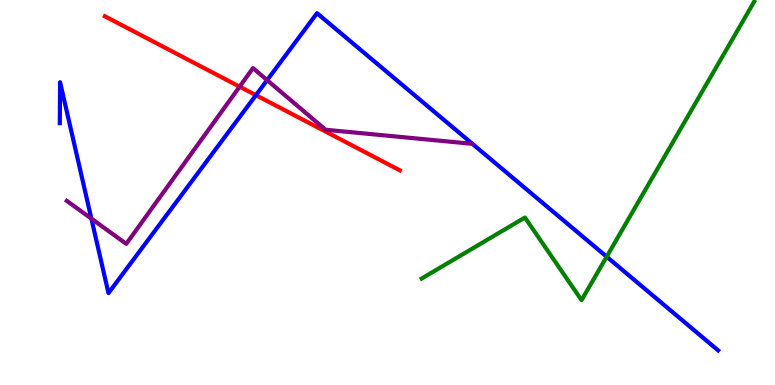[{'lines': ['blue', 'red'], 'intersections': [{'x': 3.3, 'y': 7.53}]}, {'lines': ['green', 'red'], 'intersections': []}, {'lines': ['purple', 'red'], 'intersections': [{'x': 3.09, 'y': 7.75}]}, {'lines': ['blue', 'green'], 'intersections': [{'x': 7.83, 'y': 3.33}]}, {'lines': ['blue', 'purple'], 'intersections': [{'x': 1.18, 'y': 4.32}, {'x': 3.45, 'y': 7.92}]}, {'lines': ['green', 'purple'], 'intersections': []}]